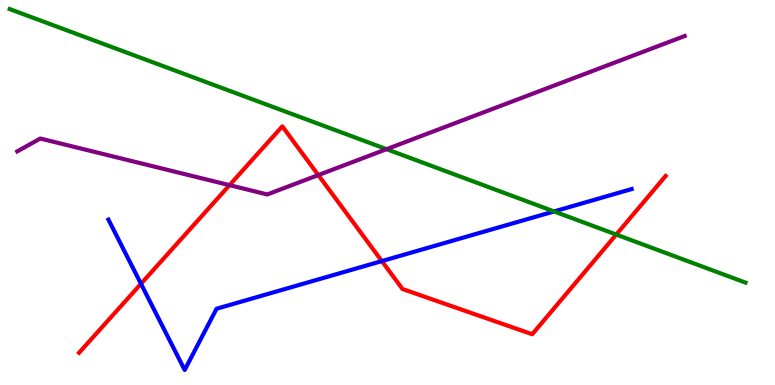[{'lines': ['blue', 'red'], 'intersections': [{'x': 1.82, 'y': 2.63}, {'x': 4.93, 'y': 3.22}]}, {'lines': ['green', 'red'], 'intersections': [{'x': 7.95, 'y': 3.91}]}, {'lines': ['purple', 'red'], 'intersections': [{'x': 2.96, 'y': 5.19}, {'x': 4.11, 'y': 5.45}]}, {'lines': ['blue', 'green'], 'intersections': [{'x': 7.15, 'y': 4.51}]}, {'lines': ['blue', 'purple'], 'intersections': []}, {'lines': ['green', 'purple'], 'intersections': [{'x': 4.99, 'y': 6.13}]}]